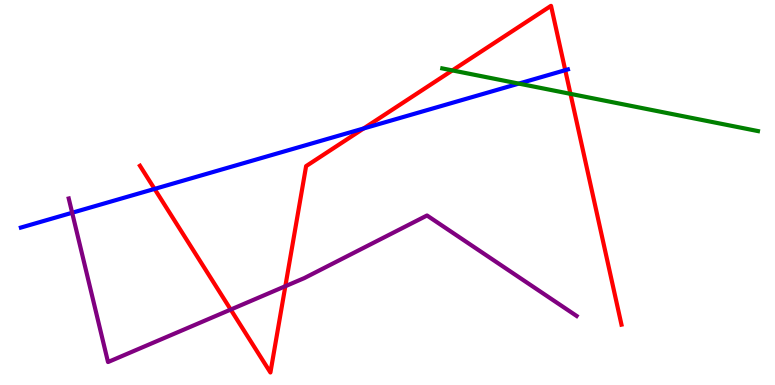[{'lines': ['blue', 'red'], 'intersections': [{'x': 1.99, 'y': 5.09}, {'x': 4.69, 'y': 6.66}, {'x': 7.29, 'y': 8.18}]}, {'lines': ['green', 'red'], 'intersections': [{'x': 5.84, 'y': 8.17}, {'x': 7.36, 'y': 7.56}]}, {'lines': ['purple', 'red'], 'intersections': [{'x': 2.98, 'y': 1.96}, {'x': 3.68, 'y': 2.57}]}, {'lines': ['blue', 'green'], 'intersections': [{'x': 6.69, 'y': 7.83}]}, {'lines': ['blue', 'purple'], 'intersections': [{'x': 0.931, 'y': 4.47}]}, {'lines': ['green', 'purple'], 'intersections': []}]